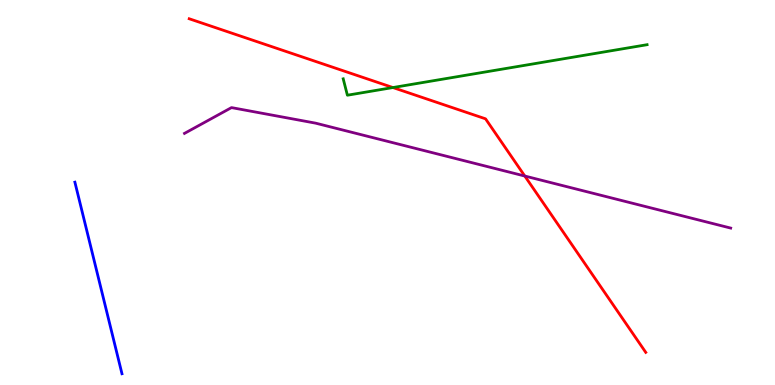[{'lines': ['blue', 'red'], 'intersections': []}, {'lines': ['green', 'red'], 'intersections': [{'x': 5.07, 'y': 7.73}]}, {'lines': ['purple', 'red'], 'intersections': [{'x': 6.77, 'y': 5.43}]}, {'lines': ['blue', 'green'], 'intersections': []}, {'lines': ['blue', 'purple'], 'intersections': []}, {'lines': ['green', 'purple'], 'intersections': []}]